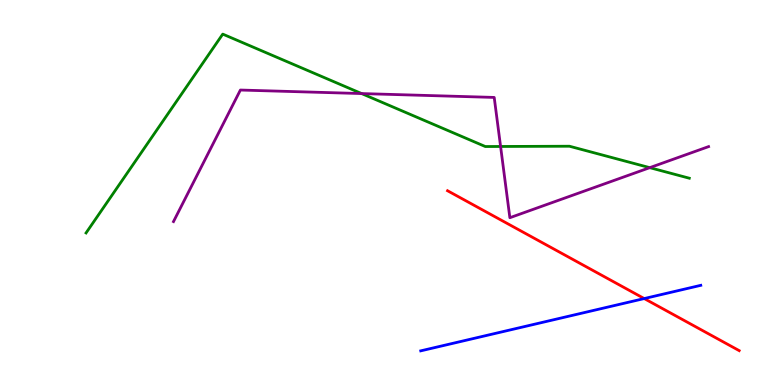[{'lines': ['blue', 'red'], 'intersections': [{'x': 8.31, 'y': 2.25}]}, {'lines': ['green', 'red'], 'intersections': []}, {'lines': ['purple', 'red'], 'intersections': []}, {'lines': ['blue', 'green'], 'intersections': []}, {'lines': ['blue', 'purple'], 'intersections': []}, {'lines': ['green', 'purple'], 'intersections': [{'x': 4.67, 'y': 7.57}, {'x': 6.46, 'y': 6.2}, {'x': 8.38, 'y': 5.65}]}]